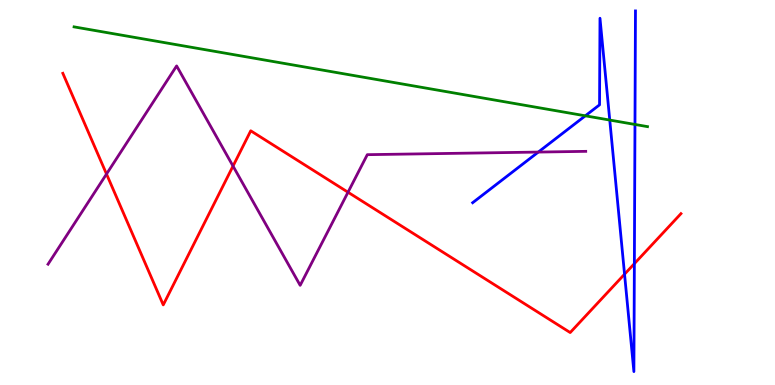[{'lines': ['blue', 'red'], 'intersections': [{'x': 8.06, 'y': 2.88}, {'x': 8.19, 'y': 3.15}]}, {'lines': ['green', 'red'], 'intersections': []}, {'lines': ['purple', 'red'], 'intersections': [{'x': 1.37, 'y': 5.48}, {'x': 3.01, 'y': 5.69}, {'x': 4.49, 'y': 5.01}]}, {'lines': ['blue', 'green'], 'intersections': [{'x': 7.55, 'y': 6.99}, {'x': 7.87, 'y': 6.88}, {'x': 8.19, 'y': 6.77}]}, {'lines': ['blue', 'purple'], 'intersections': [{'x': 6.95, 'y': 6.05}]}, {'lines': ['green', 'purple'], 'intersections': []}]